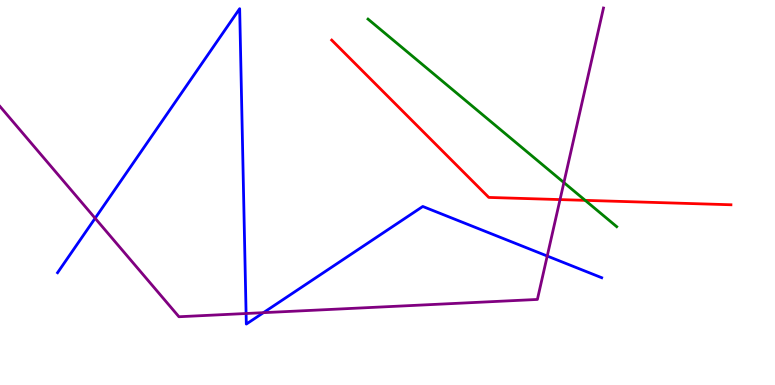[{'lines': ['blue', 'red'], 'intersections': []}, {'lines': ['green', 'red'], 'intersections': [{'x': 7.55, 'y': 4.8}]}, {'lines': ['purple', 'red'], 'intersections': [{'x': 7.23, 'y': 4.82}]}, {'lines': ['blue', 'green'], 'intersections': []}, {'lines': ['blue', 'purple'], 'intersections': [{'x': 1.23, 'y': 4.33}, {'x': 3.18, 'y': 1.86}, {'x': 3.4, 'y': 1.88}, {'x': 7.06, 'y': 3.35}]}, {'lines': ['green', 'purple'], 'intersections': [{'x': 7.28, 'y': 5.26}]}]